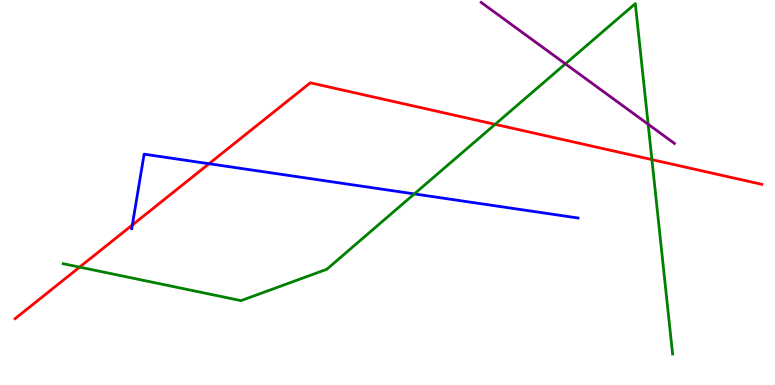[{'lines': ['blue', 'red'], 'intersections': [{'x': 1.71, 'y': 4.16}, {'x': 2.7, 'y': 5.75}]}, {'lines': ['green', 'red'], 'intersections': [{'x': 1.03, 'y': 3.06}, {'x': 6.39, 'y': 6.77}, {'x': 8.41, 'y': 5.85}]}, {'lines': ['purple', 'red'], 'intersections': []}, {'lines': ['blue', 'green'], 'intersections': [{'x': 5.35, 'y': 4.96}]}, {'lines': ['blue', 'purple'], 'intersections': []}, {'lines': ['green', 'purple'], 'intersections': [{'x': 7.3, 'y': 8.34}, {'x': 8.36, 'y': 6.77}]}]